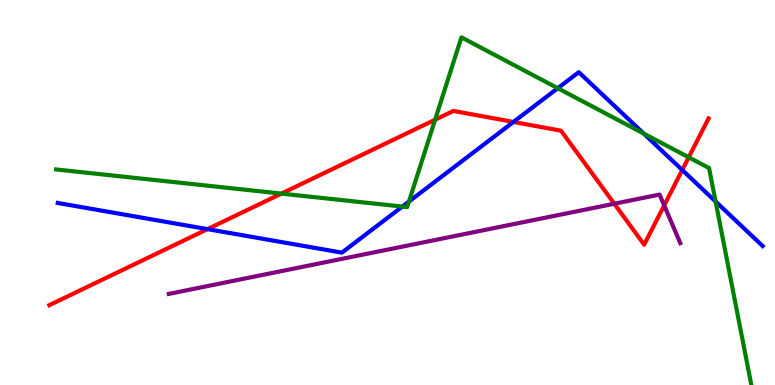[{'lines': ['blue', 'red'], 'intersections': [{'x': 2.68, 'y': 4.05}, {'x': 6.63, 'y': 6.83}, {'x': 8.8, 'y': 5.58}]}, {'lines': ['green', 'red'], 'intersections': [{'x': 3.63, 'y': 4.97}, {'x': 5.61, 'y': 6.89}, {'x': 8.89, 'y': 5.91}]}, {'lines': ['purple', 'red'], 'intersections': [{'x': 7.93, 'y': 4.71}, {'x': 8.57, 'y': 4.67}]}, {'lines': ['blue', 'green'], 'intersections': [{'x': 5.19, 'y': 4.63}, {'x': 5.28, 'y': 4.77}, {'x': 7.2, 'y': 7.71}, {'x': 8.31, 'y': 6.53}, {'x': 9.23, 'y': 4.77}]}, {'lines': ['blue', 'purple'], 'intersections': []}, {'lines': ['green', 'purple'], 'intersections': []}]